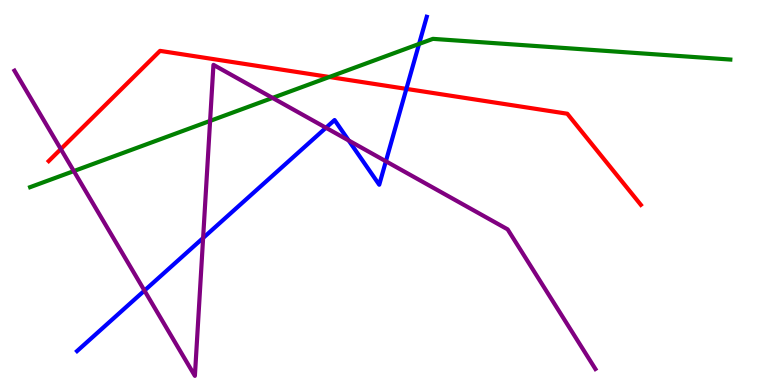[{'lines': ['blue', 'red'], 'intersections': [{'x': 5.24, 'y': 7.69}]}, {'lines': ['green', 'red'], 'intersections': [{'x': 4.25, 'y': 8.0}]}, {'lines': ['purple', 'red'], 'intersections': [{'x': 0.785, 'y': 6.13}]}, {'lines': ['blue', 'green'], 'intersections': [{'x': 5.41, 'y': 8.86}]}, {'lines': ['blue', 'purple'], 'intersections': [{'x': 1.86, 'y': 2.45}, {'x': 2.62, 'y': 3.82}, {'x': 4.21, 'y': 6.68}, {'x': 4.5, 'y': 6.35}, {'x': 4.98, 'y': 5.81}]}, {'lines': ['green', 'purple'], 'intersections': [{'x': 0.952, 'y': 5.56}, {'x': 2.71, 'y': 6.86}, {'x': 3.52, 'y': 7.46}]}]